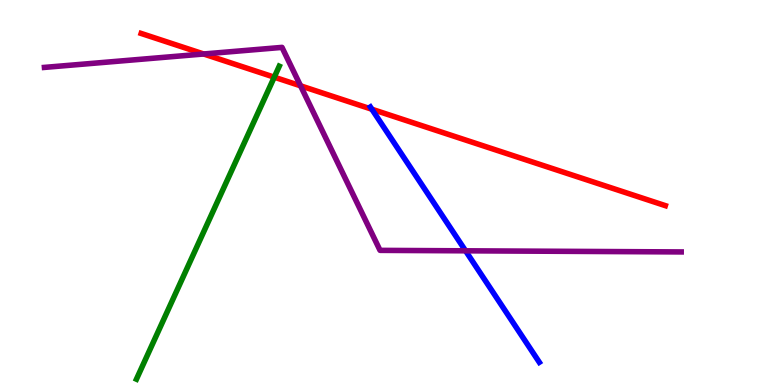[{'lines': ['blue', 'red'], 'intersections': [{'x': 4.8, 'y': 7.16}]}, {'lines': ['green', 'red'], 'intersections': [{'x': 3.54, 'y': 8.0}]}, {'lines': ['purple', 'red'], 'intersections': [{'x': 2.63, 'y': 8.6}, {'x': 3.88, 'y': 7.77}]}, {'lines': ['blue', 'green'], 'intersections': []}, {'lines': ['blue', 'purple'], 'intersections': [{'x': 6.01, 'y': 3.49}]}, {'lines': ['green', 'purple'], 'intersections': []}]